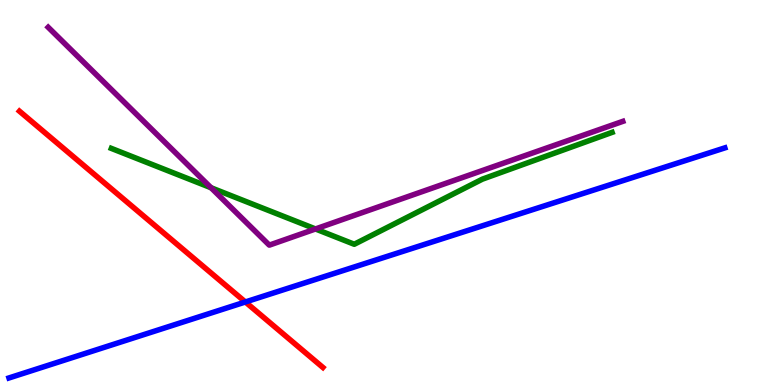[{'lines': ['blue', 'red'], 'intersections': [{'x': 3.17, 'y': 2.16}]}, {'lines': ['green', 'red'], 'intersections': []}, {'lines': ['purple', 'red'], 'intersections': []}, {'lines': ['blue', 'green'], 'intersections': []}, {'lines': ['blue', 'purple'], 'intersections': []}, {'lines': ['green', 'purple'], 'intersections': [{'x': 2.72, 'y': 5.12}, {'x': 4.07, 'y': 4.05}]}]